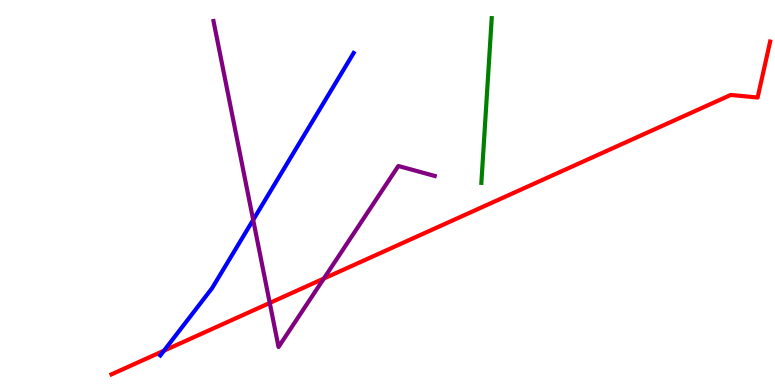[{'lines': ['blue', 'red'], 'intersections': [{'x': 2.12, 'y': 0.892}]}, {'lines': ['green', 'red'], 'intersections': []}, {'lines': ['purple', 'red'], 'intersections': [{'x': 3.48, 'y': 2.13}, {'x': 4.18, 'y': 2.77}]}, {'lines': ['blue', 'green'], 'intersections': []}, {'lines': ['blue', 'purple'], 'intersections': [{'x': 3.27, 'y': 4.29}]}, {'lines': ['green', 'purple'], 'intersections': []}]